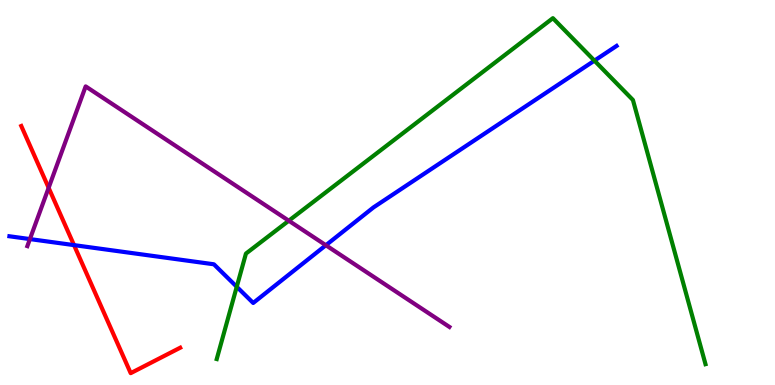[{'lines': ['blue', 'red'], 'intersections': [{'x': 0.955, 'y': 3.63}]}, {'lines': ['green', 'red'], 'intersections': []}, {'lines': ['purple', 'red'], 'intersections': [{'x': 0.628, 'y': 5.12}]}, {'lines': ['blue', 'green'], 'intersections': [{'x': 3.05, 'y': 2.55}, {'x': 7.67, 'y': 8.42}]}, {'lines': ['blue', 'purple'], 'intersections': [{'x': 0.386, 'y': 3.79}, {'x': 4.2, 'y': 3.63}]}, {'lines': ['green', 'purple'], 'intersections': [{'x': 3.73, 'y': 4.27}]}]